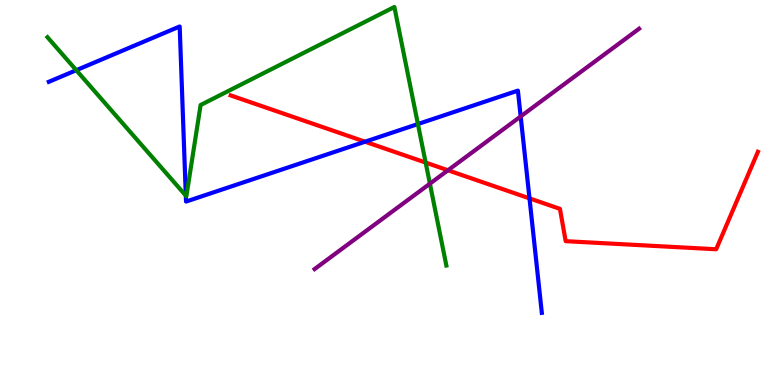[{'lines': ['blue', 'red'], 'intersections': [{'x': 4.71, 'y': 6.32}, {'x': 6.83, 'y': 4.85}]}, {'lines': ['green', 'red'], 'intersections': [{'x': 5.49, 'y': 5.78}]}, {'lines': ['purple', 'red'], 'intersections': [{'x': 5.78, 'y': 5.58}]}, {'lines': ['blue', 'green'], 'intersections': [{'x': 0.984, 'y': 8.18}, {'x': 2.4, 'y': 4.92}, {'x': 5.39, 'y': 6.78}]}, {'lines': ['blue', 'purple'], 'intersections': [{'x': 6.72, 'y': 6.98}]}, {'lines': ['green', 'purple'], 'intersections': [{'x': 5.55, 'y': 5.23}]}]